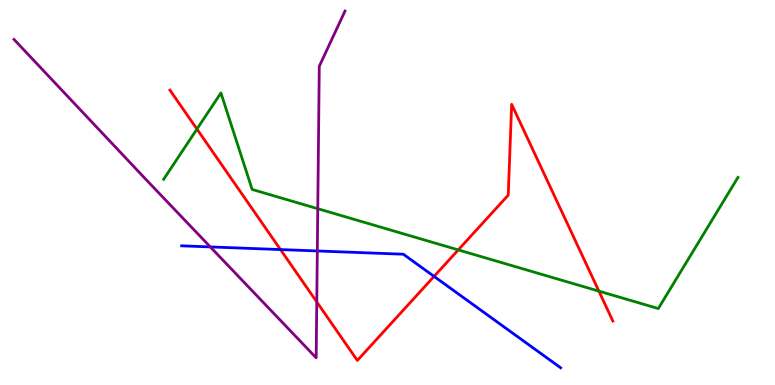[{'lines': ['blue', 'red'], 'intersections': [{'x': 3.62, 'y': 3.52}, {'x': 5.6, 'y': 2.82}]}, {'lines': ['green', 'red'], 'intersections': [{'x': 2.54, 'y': 6.65}, {'x': 5.91, 'y': 3.51}, {'x': 7.73, 'y': 2.44}]}, {'lines': ['purple', 'red'], 'intersections': [{'x': 4.09, 'y': 2.16}]}, {'lines': ['blue', 'green'], 'intersections': []}, {'lines': ['blue', 'purple'], 'intersections': [{'x': 2.71, 'y': 3.59}, {'x': 4.09, 'y': 3.48}]}, {'lines': ['green', 'purple'], 'intersections': [{'x': 4.1, 'y': 4.58}]}]